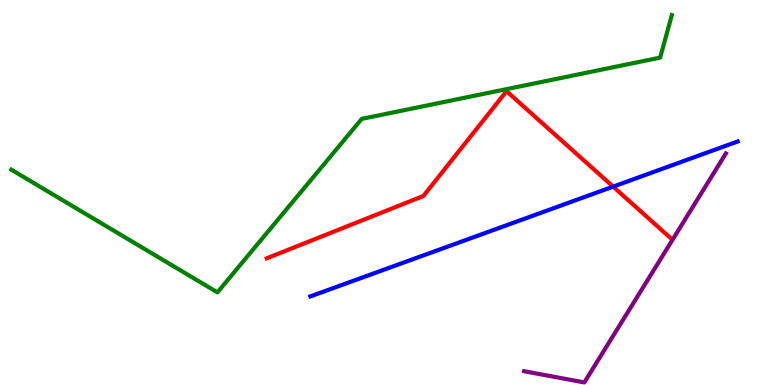[{'lines': ['blue', 'red'], 'intersections': [{'x': 7.91, 'y': 5.15}]}, {'lines': ['green', 'red'], 'intersections': []}, {'lines': ['purple', 'red'], 'intersections': []}, {'lines': ['blue', 'green'], 'intersections': []}, {'lines': ['blue', 'purple'], 'intersections': []}, {'lines': ['green', 'purple'], 'intersections': []}]